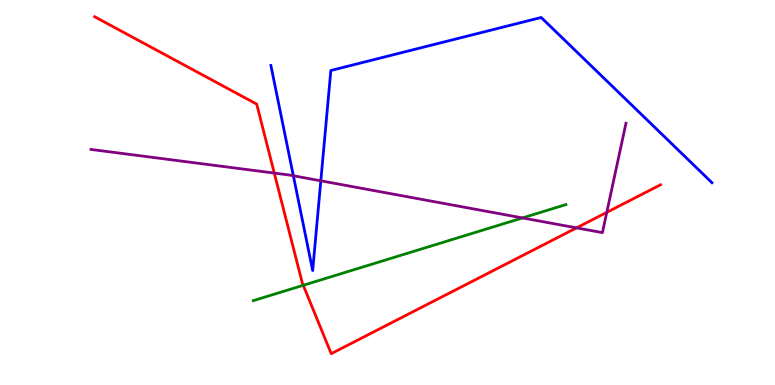[{'lines': ['blue', 'red'], 'intersections': []}, {'lines': ['green', 'red'], 'intersections': [{'x': 3.91, 'y': 2.59}]}, {'lines': ['purple', 'red'], 'intersections': [{'x': 3.54, 'y': 5.5}, {'x': 7.44, 'y': 4.08}, {'x': 7.83, 'y': 4.48}]}, {'lines': ['blue', 'green'], 'intersections': []}, {'lines': ['blue', 'purple'], 'intersections': [{'x': 3.79, 'y': 5.44}, {'x': 4.14, 'y': 5.3}]}, {'lines': ['green', 'purple'], 'intersections': [{'x': 6.74, 'y': 4.34}]}]